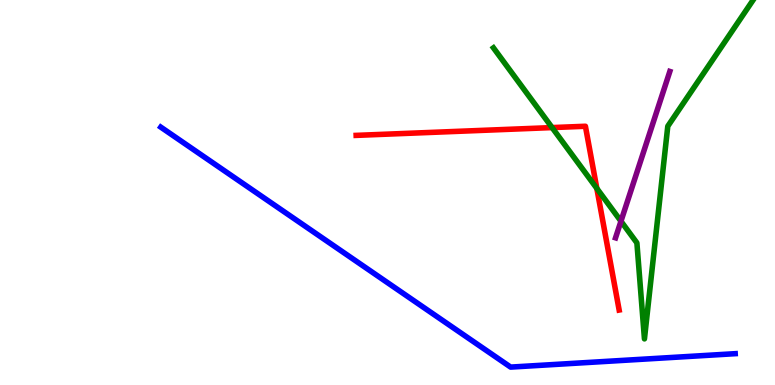[{'lines': ['blue', 'red'], 'intersections': []}, {'lines': ['green', 'red'], 'intersections': [{'x': 7.12, 'y': 6.69}, {'x': 7.7, 'y': 5.11}]}, {'lines': ['purple', 'red'], 'intersections': []}, {'lines': ['blue', 'green'], 'intersections': []}, {'lines': ['blue', 'purple'], 'intersections': []}, {'lines': ['green', 'purple'], 'intersections': [{'x': 8.01, 'y': 4.25}]}]